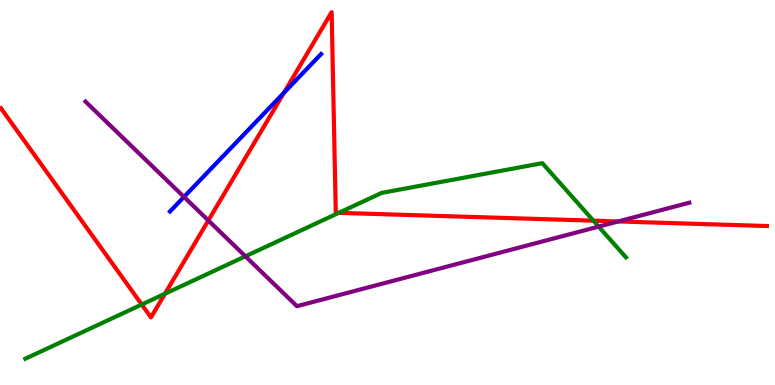[{'lines': ['blue', 'red'], 'intersections': [{'x': 3.66, 'y': 7.59}]}, {'lines': ['green', 'red'], 'intersections': [{'x': 1.83, 'y': 2.09}, {'x': 2.13, 'y': 2.37}, {'x': 4.37, 'y': 4.47}, {'x': 7.66, 'y': 4.27}]}, {'lines': ['purple', 'red'], 'intersections': [{'x': 2.69, 'y': 4.27}, {'x': 7.98, 'y': 4.25}]}, {'lines': ['blue', 'green'], 'intersections': []}, {'lines': ['blue', 'purple'], 'intersections': [{'x': 2.37, 'y': 4.89}]}, {'lines': ['green', 'purple'], 'intersections': [{'x': 3.17, 'y': 3.34}, {'x': 7.72, 'y': 4.11}]}]